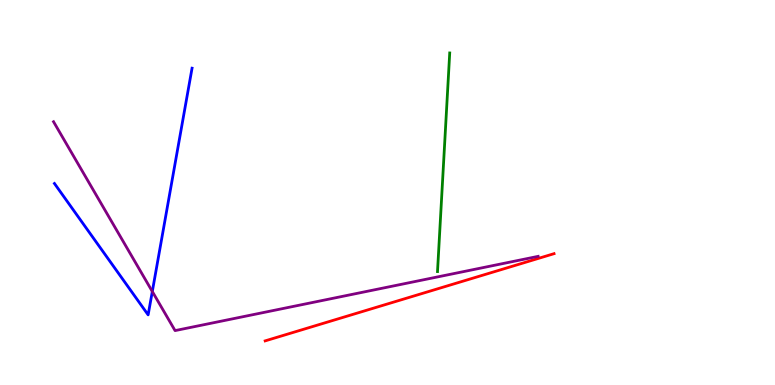[{'lines': ['blue', 'red'], 'intersections': []}, {'lines': ['green', 'red'], 'intersections': []}, {'lines': ['purple', 'red'], 'intersections': []}, {'lines': ['blue', 'green'], 'intersections': []}, {'lines': ['blue', 'purple'], 'intersections': [{'x': 1.97, 'y': 2.43}]}, {'lines': ['green', 'purple'], 'intersections': []}]